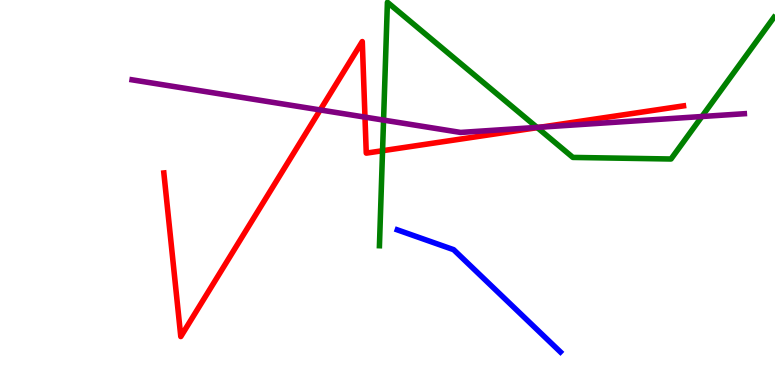[{'lines': ['blue', 'red'], 'intersections': []}, {'lines': ['green', 'red'], 'intersections': [{'x': 4.94, 'y': 6.09}, {'x': 6.93, 'y': 6.68}]}, {'lines': ['purple', 'red'], 'intersections': [{'x': 4.13, 'y': 7.14}, {'x': 4.71, 'y': 6.96}, {'x': 6.98, 'y': 6.7}]}, {'lines': ['blue', 'green'], 'intersections': []}, {'lines': ['blue', 'purple'], 'intersections': []}, {'lines': ['green', 'purple'], 'intersections': [{'x': 4.95, 'y': 6.88}, {'x': 6.93, 'y': 6.69}, {'x': 9.06, 'y': 6.97}]}]